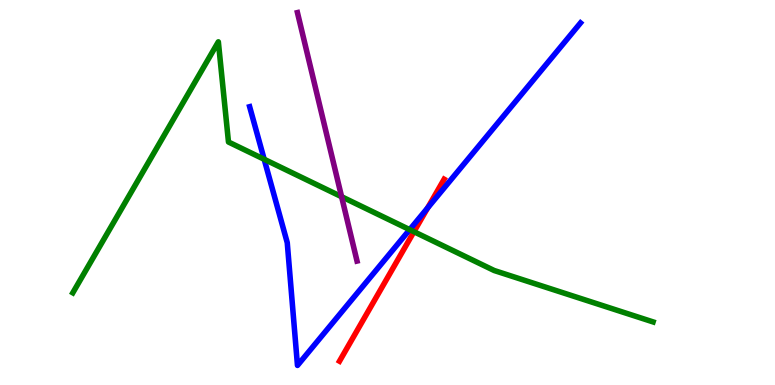[{'lines': ['blue', 'red'], 'intersections': [{'x': 5.52, 'y': 4.6}]}, {'lines': ['green', 'red'], 'intersections': [{'x': 5.34, 'y': 3.98}]}, {'lines': ['purple', 'red'], 'intersections': []}, {'lines': ['blue', 'green'], 'intersections': [{'x': 3.41, 'y': 5.86}, {'x': 5.29, 'y': 4.04}]}, {'lines': ['blue', 'purple'], 'intersections': []}, {'lines': ['green', 'purple'], 'intersections': [{'x': 4.41, 'y': 4.89}]}]